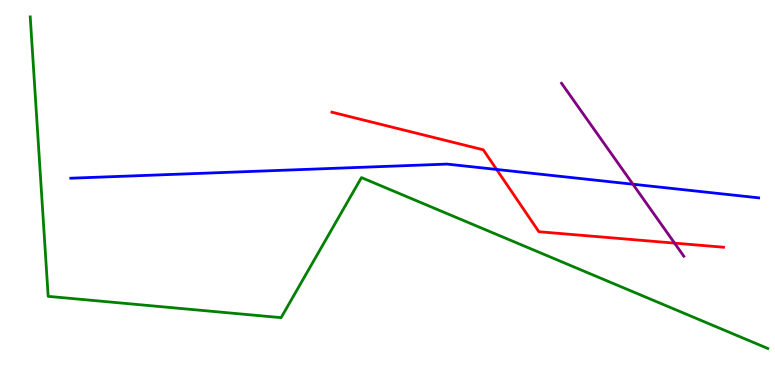[{'lines': ['blue', 'red'], 'intersections': [{'x': 6.41, 'y': 5.6}]}, {'lines': ['green', 'red'], 'intersections': []}, {'lines': ['purple', 'red'], 'intersections': [{'x': 8.7, 'y': 3.69}]}, {'lines': ['blue', 'green'], 'intersections': []}, {'lines': ['blue', 'purple'], 'intersections': [{'x': 8.17, 'y': 5.22}]}, {'lines': ['green', 'purple'], 'intersections': []}]